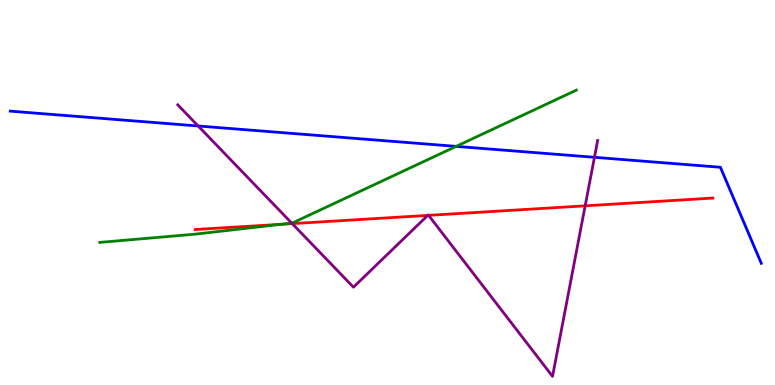[{'lines': ['blue', 'red'], 'intersections': []}, {'lines': ['green', 'red'], 'intersections': [{'x': 3.63, 'y': 4.17}]}, {'lines': ['purple', 'red'], 'intersections': [{'x': 3.77, 'y': 4.19}, {'x': 5.52, 'y': 4.41}, {'x': 5.53, 'y': 4.41}, {'x': 7.55, 'y': 4.65}]}, {'lines': ['blue', 'green'], 'intersections': [{'x': 5.89, 'y': 6.2}]}, {'lines': ['blue', 'purple'], 'intersections': [{'x': 2.56, 'y': 6.73}, {'x': 7.67, 'y': 5.91}]}, {'lines': ['green', 'purple'], 'intersections': [{'x': 3.76, 'y': 4.21}]}]